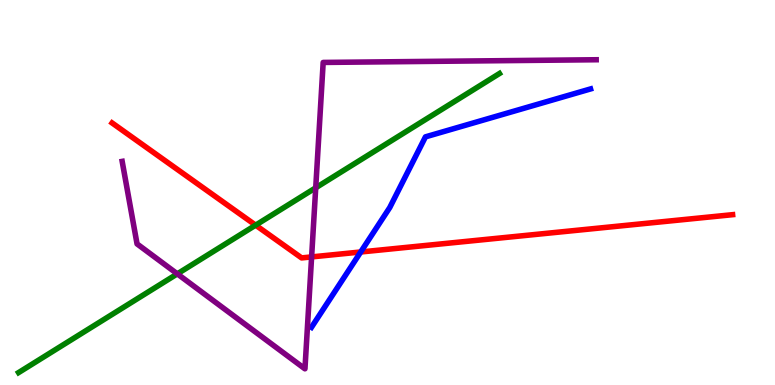[{'lines': ['blue', 'red'], 'intersections': [{'x': 4.65, 'y': 3.45}]}, {'lines': ['green', 'red'], 'intersections': [{'x': 3.3, 'y': 4.15}]}, {'lines': ['purple', 'red'], 'intersections': [{'x': 4.02, 'y': 3.33}]}, {'lines': ['blue', 'green'], 'intersections': []}, {'lines': ['blue', 'purple'], 'intersections': []}, {'lines': ['green', 'purple'], 'intersections': [{'x': 2.29, 'y': 2.89}, {'x': 4.07, 'y': 5.12}]}]